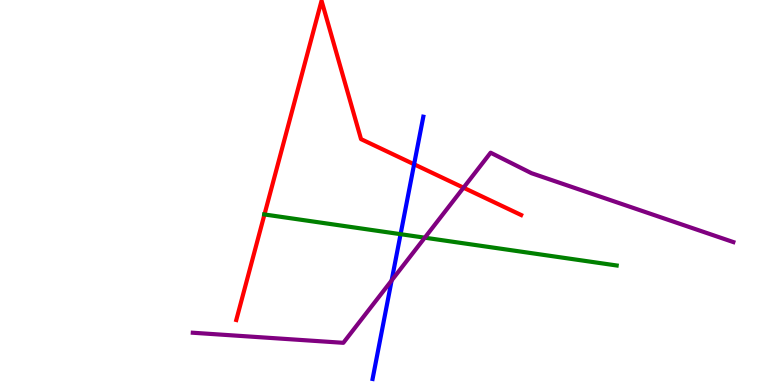[{'lines': ['blue', 'red'], 'intersections': [{'x': 5.34, 'y': 5.73}]}, {'lines': ['green', 'red'], 'intersections': [{'x': 3.41, 'y': 4.43}]}, {'lines': ['purple', 'red'], 'intersections': [{'x': 5.98, 'y': 5.12}]}, {'lines': ['blue', 'green'], 'intersections': [{'x': 5.17, 'y': 3.92}]}, {'lines': ['blue', 'purple'], 'intersections': [{'x': 5.05, 'y': 2.72}]}, {'lines': ['green', 'purple'], 'intersections': [{'x': 5.48, 'y': 3.83}]}]